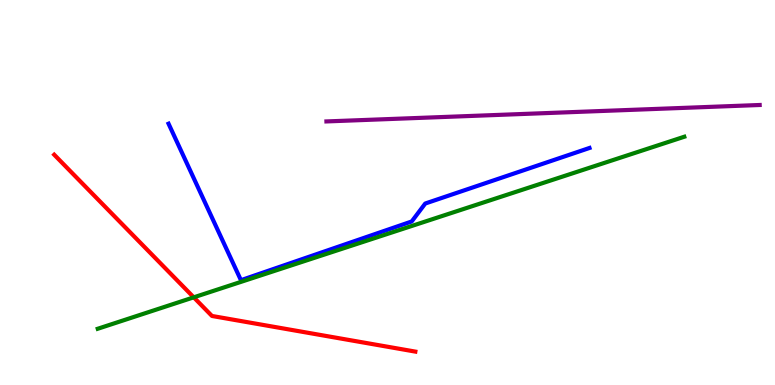[{'lines': ['blue', 'red'], 'intersections': []}, {'lines': ['green', 'red'], 'intersections': [{'x': 2.5, 'y': 2.28}]}, {'lines': ['purple', 'red'], 'intersections': []}, {'lines': ['blue', 'green'], 'intersections': []}, {'lines': ['blue', 'purple'], 'intersections': []}, {'lines': ['green', 'purple'], 'intersections': []}]